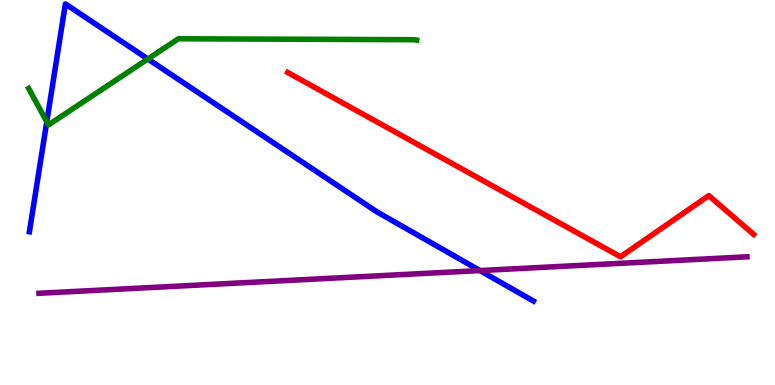[{'lines': ['blue', 'red'], 'intersections': []}, {'lines': ['green', 'red'], 'intersections': []}, {'lines': ['purple', 'red'], 'intersections': []}, {'lines': ['blue', 'green'], 'intersections': [{'x': 0.604, 'y': 6.84}, {'x': 1.91, 'y': 8.47}]}, {'lines': ['blue', 'purple'], 'intersections': [{'x': 6.19, 'y': 2.97}]}, {'lines': ['green', 'purple'], 'intersections': []}]